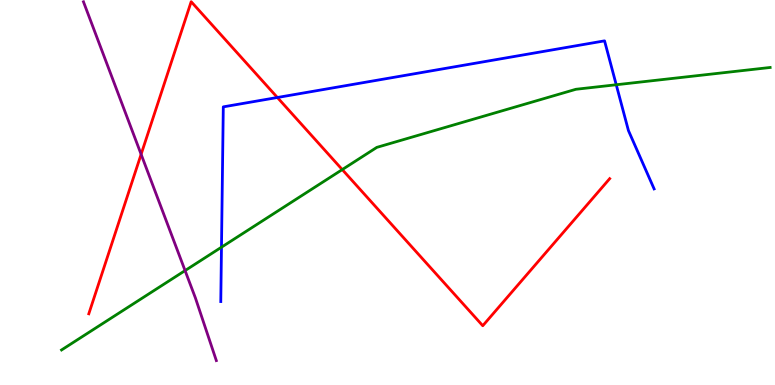[{'lines': ['blue', 'red'], 'intersections': [{'x': 3.58, 'y': 7.47}]}, {'lines': ['green', 'red'], 'intersections': [{'x': 4.42, 'y': 5.6}]}, {'lines': ['purple', 'red'], 'intersections': [{'x': 1.82, 'y': 5.99}]}, {'lines': ['blue', 'green'], 'intersections': [{'x': 2.86, 'y': 3.58}, {'x': 7.95, 'y': 7.8}]}, {'lines': ['blue', 'purple'], 'intersections': []}, {'lines': ['green', 'purple'], 'intersections': [{'x': 2.39, 'y': 2.97}]}]